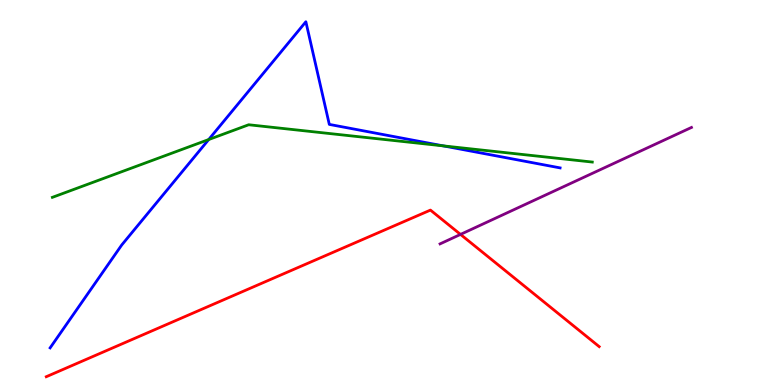[{'lines': ['blue', 'red'], 'intersections': []}, {'lines': ['green', 'red'], 'intersections': []}, {'lines': ['purple', 'red'], 'intersections': [{'x': 5.94, 'y': 3.91}]}, {'lines': ['blue', 'green'], 'intersections': [{'x': 2.69, 'y': 6.38}, {'x': 5.72, 'y': 6.21}]}, {'lines': ['blue', 'purple'], 'intersections': []}, {'lines': ['green', 'purple'], 'intersections': []}]